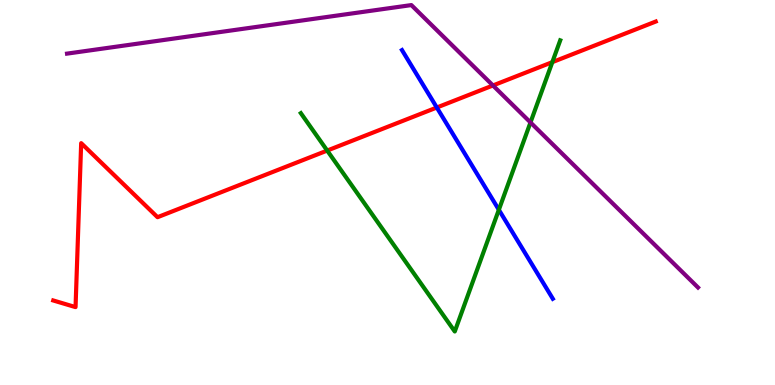[{'lines': ['blue', 'red'], 'intersections': [{'x': 5.64, 'y': 7.21}]}, {'lines': ['green', 'red'], 'intersections': [{'x': 4.22, 'y': 6.09}, {'x': 7.13, 'y': 8.39}]}, {'lines': ['purple', 'red'], 'intersections': [{'x': 6.36, 'y': 7.78}]}, {'lines': ['blue', 'green'], 'intersections': [{'x': 6.44, 'y': 4.55}]}, {'lines': ['blue', 'purple'], 'intersections': []}, {'lines': ['green', 'purple'], 'intersections': [{'x': 6.84, 'y': 6.82}]}]